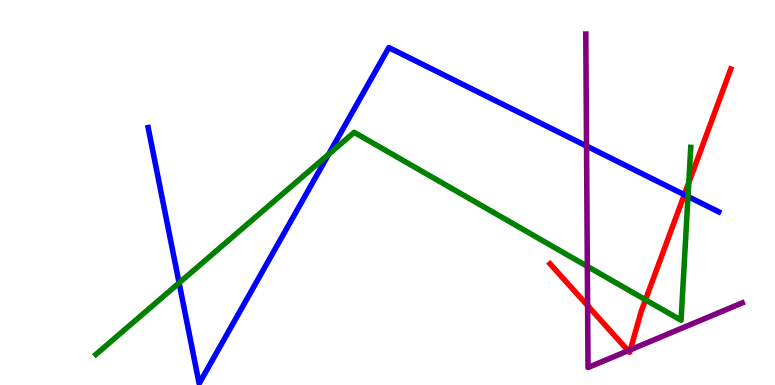[{'lines': ['blue', 'red'], 'intersections': [{'x': 8.83, 'y': 4.94}]}, {'lines': ['green', 'red'], 'intersections': [{'x': 8.33, 'y': 2.21}, {'x': 8.89, 'y': 5.25}]}, {'lines': ['purple', 'red'], 'intersections': [{'x': 7.58, 'y': 2.06}, {'x': 8.11, 'y': 0.891}, {'x': 8.13, 'y': 0.915}]}, {'lines': ['blue', 'green'], 'intersections': [{'x': 2.31, 'y': 2.65}, {'x': 4.24, 'y': 5.99}, {'x': 8.88, 'y': 4.9}]}, {'lines': ['blue', 'purple'], 'intersections': [{'x': 7.57, 'y': 6.21}]}, {'lines': ['green', 'purple'], 'intersections': [{'x': 7.58, 'y': 3.08}]}]